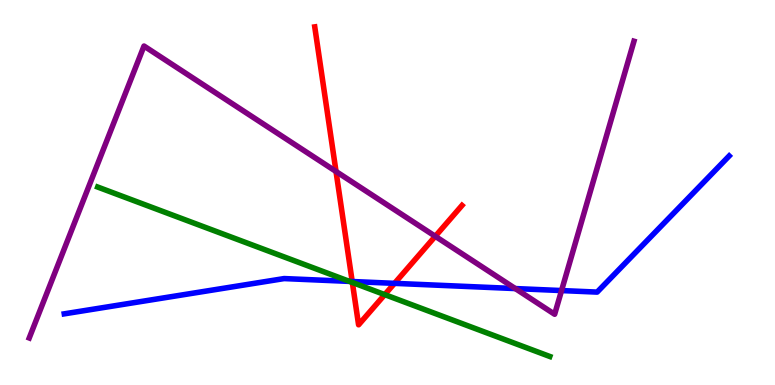[{'lines': ['blue', 'red'], 'intersections': [{'x': 4.54, 'y': 2.69}, {'x': 5.09, 'y': 2.64}]}, {'lines': ['green', 'red'], 'intersections': [{'x': 4.55, 'y': 2.66}, {'x': 4.96, 'y': 2.35}]}, {'lines': ['purple', 'red'], 'intersections': [{'x': 4.34, 'y': 5.55}, {'x': 5.62, 'y': 3.86}]}, {'lines': ['blue', 'green'], 'intersections': [{'x': 4.51, 'y': 2.69}]}, {'lines': ['blue', 'purple'], 'intersections': [{'x': 6.65, 'y': 2.5}, {'x': 7.25, 'y': 2.45}]}, {'lines': ['green', 'purple'], 'intersections': []}]